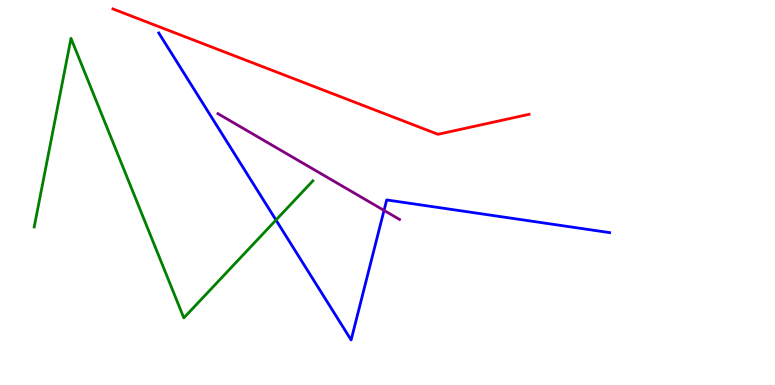[{'lines': ['blue', 'red'], 'intersections': []}, {'lines': ['green', 'red'], 'intersections': []}, {'lines': ['purple', 'red'], 'intersections': []}, {'lines': ['blue', 'green'], 'intersections': [{'x': 3.56, 'y': 4.28}]}, {'lines': ['blue', 'purple'], 'intersections': [{'x': 4.96, 'y': 4.53}]}, {'lines': ['green', 'purple'], 'intersections': []}]